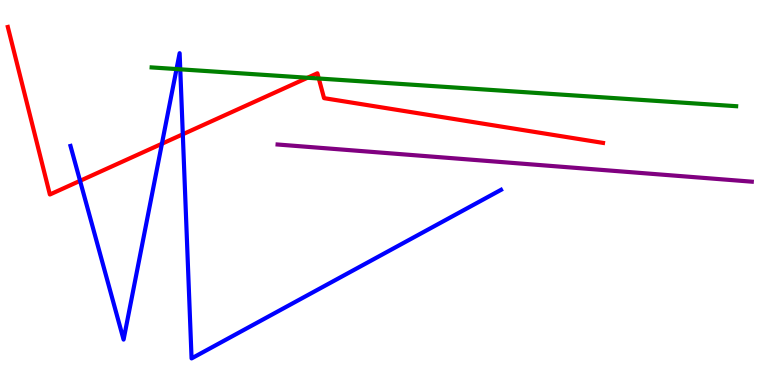[{'lines': ['blue', 'red'], 'intersections': [{'x': 1.03, 'y': 5.3}, {'x': 2.09, 'y': 6.27}, {'x': 2.36, 'y': 6.51}]}, {'lines': ['green', 'red'], 'intersections': [{'x': 3.97, 'y': 7.98}, {'x': 4.11, 'y': 7.96}]}, {'lines': ['purple', 'red'], 'intersections': []}, {'lines': ['blue', 'green'], 'intersections': [{'x': 2.28, 'y': 8.21}, {'x': 2.33, 'y': 8.2}]}, {'lines': ['blue', 'purple'], 'intersections': []}, {'lines': ['green', 'purple'], 'intersections': []}]